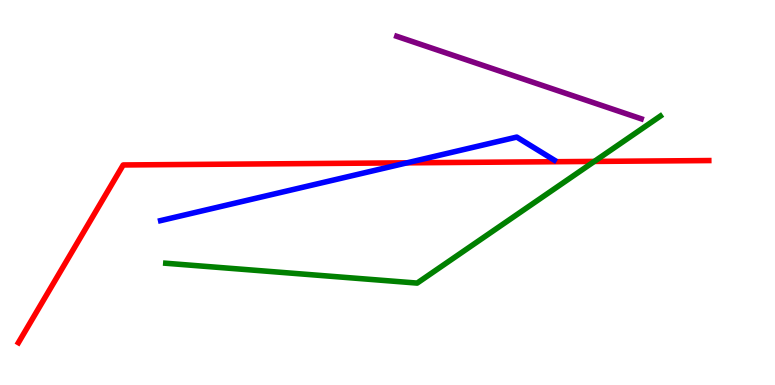[{'lines': ['blue', 'red'], 'intersections': [{'x': 5.25, 'y': 5.77}]}, {'lines': ['green', 'red'], 'intersections': [{'x': 7.67, 'y': 5.81}]}, {'lines': ['purple', 'red'], 'intersections': []}, {'lines': ['blue', 'green'], 'intersections': []}, {'lines': ['blue', 'purple'], 'intersections': []}, {'lines': ['green', 'purple'], 'intersections': []}]